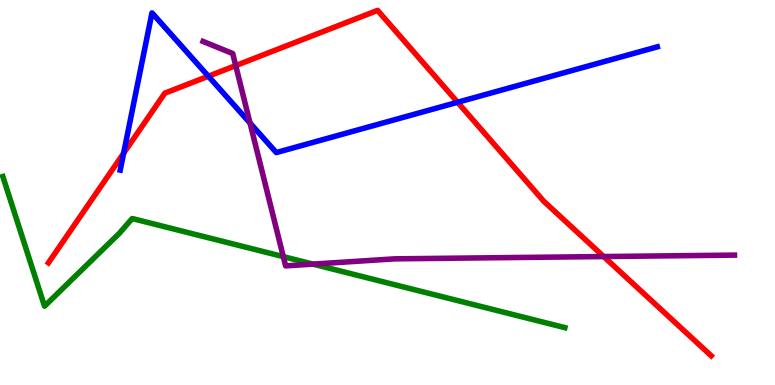[{'lines': ['blue', 'red'], 'intersections': [{'x': 1.6, 'y': 6.02}, {'x': 2.69, 'y': 8.02}, {'x': 5.9, 'y': 7.34}]}, {'lines': ['green', 'red'], 'intersections': []}, {'lines': ['purple', 'red'], 'intersections': [{'x': 3.04, 'y': 8.3}, {'x': 7.79, 'y': 3.34}]}, {'lines': ['blue', 'green'], 'intersections': []}, {'lines': ['blue', 'purple'], 'intersections': [{'x': 3.23, 'y': 6.8}]}, {'lines': ['green', 'purple'], 'intersections': [{'x': 3.66, 'y': 3.33}, {'x': 4.04, 'y': 3.14}]}]